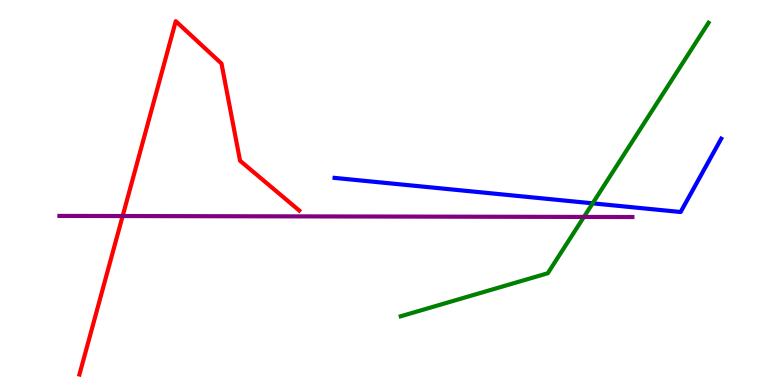[{'lines': ['blue', 'red'], 'intersections': []}, {'lines': ['green', 'red'], 'intersections': []}, {'lines': ['purple', 'red'], 'intersections': [{'x': 1.58, 'y': 4.39}]}, {'lines': ['blue', 'green'], 'intersections': [{'x': 7.65, 'y': 4.72}]}, {'lines': ['blue', 'purple'], 'intersections': []}, {'lines': ['green', 'purple'], 'intersections': [{'x': 7.53, 'y': 4.37}]}]